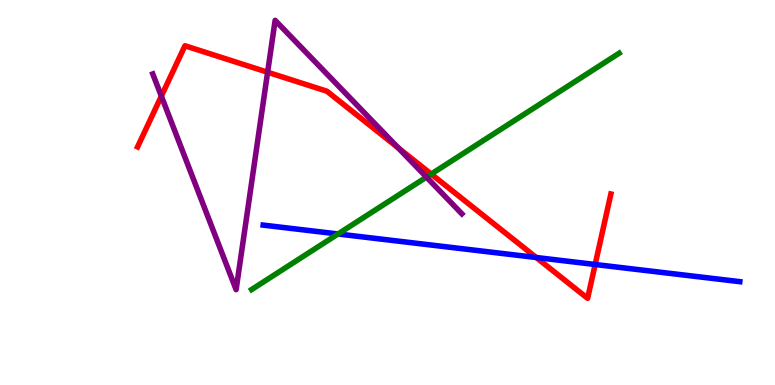[{'lines': ['blue', 'red'], 'intersections': [{'x': 6.92, 'y': 3.31}, {'x': 7.68, 'y': 3.13}]}, {'lines': ['green', 'red'], 'intersections': [{'x': 5.56, 'y': 5.48}]}, {'lines': ['purple', 'red'], 'intersections': [{'x': 2.08, 'y': 7.5}, {'x': 3.45, 'y': 8.12}, {'x': 5.14, 'y': 6.16}]}, {'lines': ['blue', 'green'], 'intersections': [{'x': 4.36, 'y': 3.92}]}, {'lines': ['blue', 'purple'], 'intersections': []}, {'lines': ['green', 'purple'], 'intersections': [{'x': 5.5, 'y': 5.4}]}]